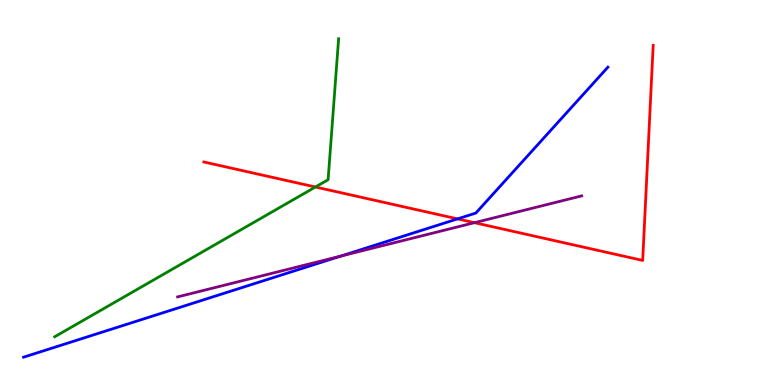[{'lines': ['blue', 'red'], 'intersections': [{'x': 5.9, 'y': 4.31}]}, {'lines': ['green', 'red'], 'intersections': [{'x': 4.07, 'y': 5.14}]}, {'lines': ['purple', 'red'], 'intersections': [{'x': 6.12, 'y': 4.22}]}, {'lines': ['blue', 'green'], 'intersections': []}, {'lines': ['blue', 'purple'], 'intersections': [{'x': 4.4, 'y': 3.35}]}, {'lines': ['green', 'purple'], 'intersections': []}]